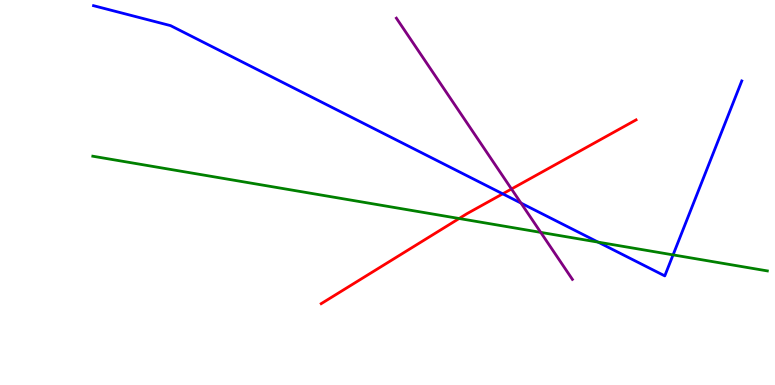[{'lines': ['blue', 'red'], 'intersections': [{'x': 6.49, 'y': 4.97}]}, {'lines': ['green', 'red'], 'intersections': [{'x': 5.92, 'y': 4.32}]}, {'lines': ['purple', 'red'], 'intersections': [{'x': 6.6, 'y': 5.09}]}, {'lines': ['blue', 'green'], 'intersections': [{'x': 7.72, 'y': 3.71}, {'x': 8.68, 'y': 3.38}]}, {'lines': ['blue', 'purple'], 'intersections': [{'x': 6.72, 'y': 4.73}]}, {'lines': ['green', 'purple'], 'intersections': [{'x': 6.98, 'y': 3.96}]}]